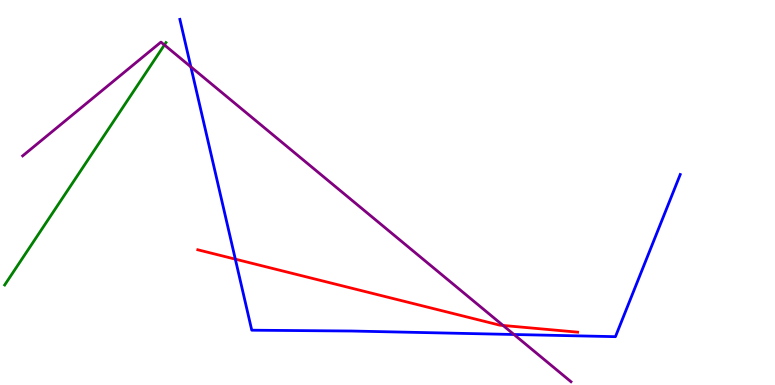[{'lines': ['blue', 'red'], 'intersections': [{'x': 3.04, 'y': 3.27}]}, {'lines': ['green', 'red'], 'intersections': []}, {'lines': ['purple', 'red'], 'intersections': [{'x': 6.49, 'y': 1.55}]}, {'lines': ['blue', 'green'], 'intersections': []}, {'lines': ['blue', 'purple'], 'intersections': [{'x': 2.46, 'y': 8.26}, {'x': 6.63, 'y': 1.31}]}, {'lines': ['green', 'purple'], 'intersections': [{'x': 2.12, 'y': 8.83}]}]